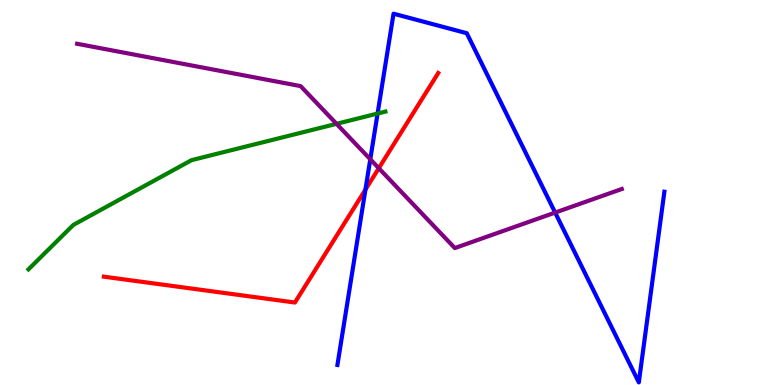[{'lines': ['blue', 'red'], 'intersections': [{'x': 4.72, 'y': 5.08}]}, {'lines': ['green', 'red'], 'intersections': []}, {'lines': ['purple', 'red'], 'intersections': [{'x': 4.89, 'y': 5.63}]}, {'lines': ['blue', 'green'], 'intersections': [{'x': 4.87, 'y': 7.05}]}, {'lines': ['blue', 'purple'], 'intersections': [{'x': 4.78, 'y': 5.86}, {'x': 7.16, 'y': 4.48}]}, {'lines': ['green', 'purple'], 'intersections': [{'x': 4.34, 'y': 6.78}]}]